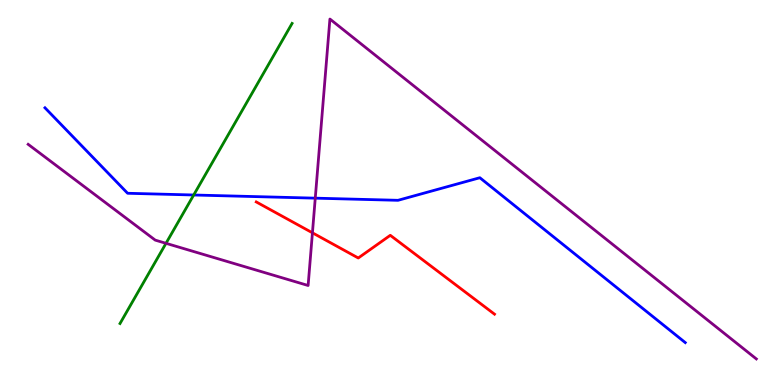[{'lines': ['blue', 'red'], 'intersections': []}, {'lines': ['green', 'red'], 'intersections': []}, {'lines': ['purple', 'red'], 'intersections': [{'x': 4.03, 'y': 3.95}]}, {'lines': ['blue', 'green'], 'intersections': [{'x': 2.5, 'y': 4.94}]}, {'lines': ['blue', 'purple'], 'intersections': [{'x': 4.07, 'y': 4.85}]}, {'lines': ['green', 'purple'], 'intersections': [{'x': 2.14, 'y': 3.68}]}]